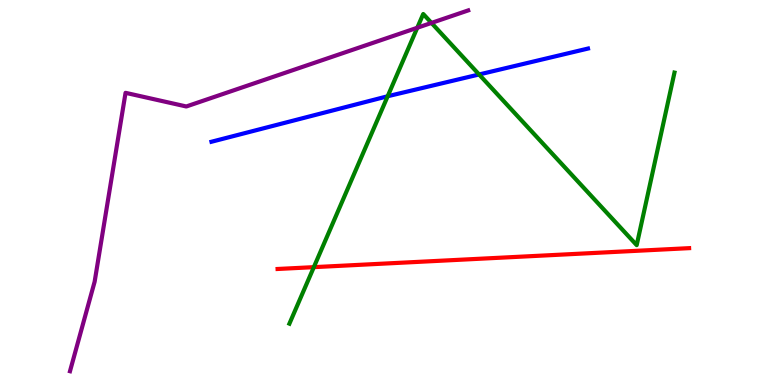[{'lines': ['blue', 'red'], 'intersections': []}, {'lines': ['green', 'red'], 'intersections': [{'x': 4.05, 'y': 3.06}]}, {'lines': ['purple', 'red'], 'intersections': []}, {'lines': ['blue', 'green'], 'intersections': [{'x': 5.0, 'y': 7.5}, {'x': 6.18, 'y': 8.07}]}, {'lines': ['blue', 'purple'], 'intersections': []}, {'lines': ['green', 'purple'], 'intersections': [{'x': 5.38, 'y': 9.28}, {'x': 5.57, 'y': 9.4}]}]